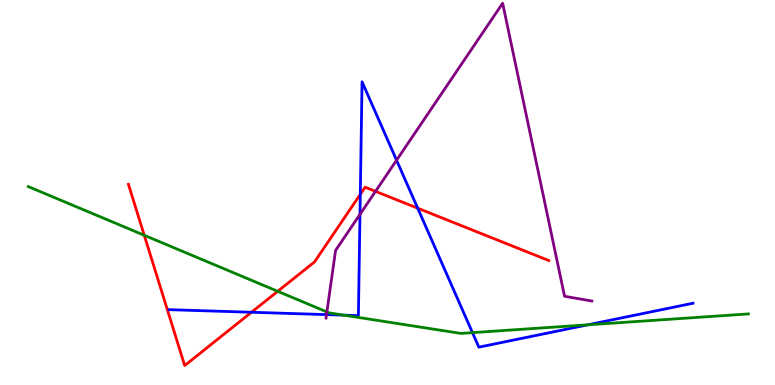[{'lines': ['blue', 'red'], 'intersections': [{'x': 3.24, 'y': 1.89}, {'x': 4.65, 'y': 4.95}, {'x': 5.39, 'y': 4.59}]}, {'lines': ['green', 'red'], 'intersections': [{'x': 1.86, 'y': 3.89}, {'x': 3.58, 'y': 2.43}]}, {'lines': ['purple', 'red'], 'intersections': [{'x': 4.85, 'y': 5.03}]}, {'lines': ['blue', 'green'], 'intersections': [{'x': 4.44, 'y': 1.81}, {'x': 6.1, 'y': 1.36}, {'x': 7.59, 'y': 1.56}]}, {'lines': ['blue', 'purple'], 'intersections': [{'x': 4.21, 'y': 1.83}, {'x': 4.64, 'y': 4.43}, {'x': 5.12, 'y': 5.84}]}, {'lines': ['green', 'purple'], 'intersections': [{'x': 4.22, 'y': 1.9}]}]